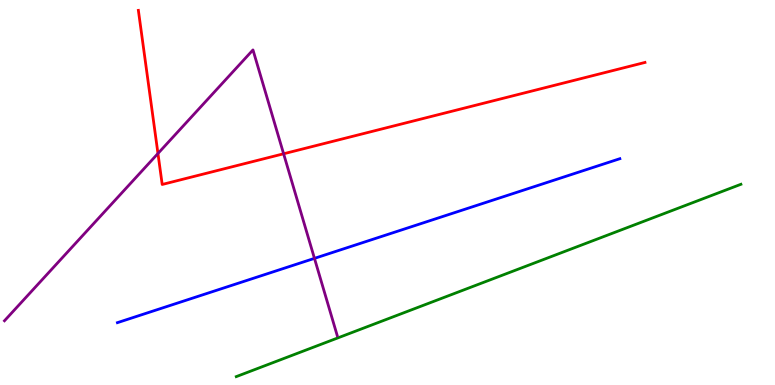[{'lines': ['blue', 'red'], 'intersections': []}, {'lines': ['green', 'red'], 'intersections': []}, {'lines': ['purple', 'red'], 'intersections': [{'x': 2.04, 'y': 6.01}, {'x': 3.66, 'y': 6.01}]}, {'lines': ['blue', 'green'], 'intersections': []}, {'lines': ['blue', 'purple'], 'intersections': [{'x': 4.06, 'y': 3.29}]}, {'lines': ['green', 'purple'], 'intersections': []}]